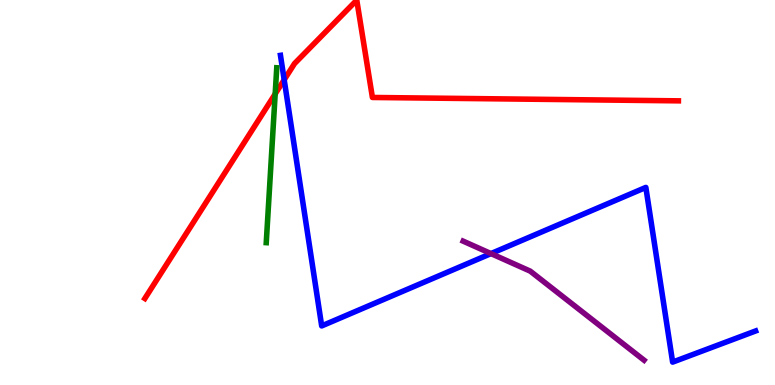[{'lines': ['blue', 'red'], 'intersections': [{'x': 3.67, 'y': 7.93}]}, {'lines': ['green', 'red'], 'intersections': [{'x': 3.55, 'y': 7.56}]}, {'lines': ['purple', 'red'], 'intersections': []}, {'lines': ['blue', 'green'], 'intersections': []}, {'lines': ['blue', 'purple'], 'intersections': [{'x': 6.34, 'y': 3.41}]}, {'lines': ['green', 'purple'], 'intersections': []}]